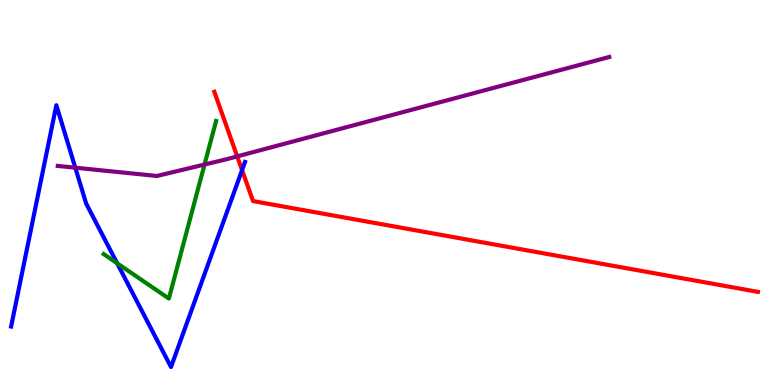[{'lines': ['blue', 'red'], 'intersections': [{'x': 3.12, 'y': 5.58}]}, {'lines': ['green', 'red'], 'intersections': []}, {'lines': ['purple', 'red'], 'intersections': [{'x': 3.06, 'y': 5.94}]}, {'lines': ['blue', 'green'], 'intersections': [{'x': 1.51, 'y': 3.16}]}, {'lines': ['blue', 'purple'], 'intersections': [{'x': 0.972, 'y': 5.64}]}, {'lines': ['green', 'purple'], 'intersections': [{'x': 2.64, 'y': 5.73}]}]